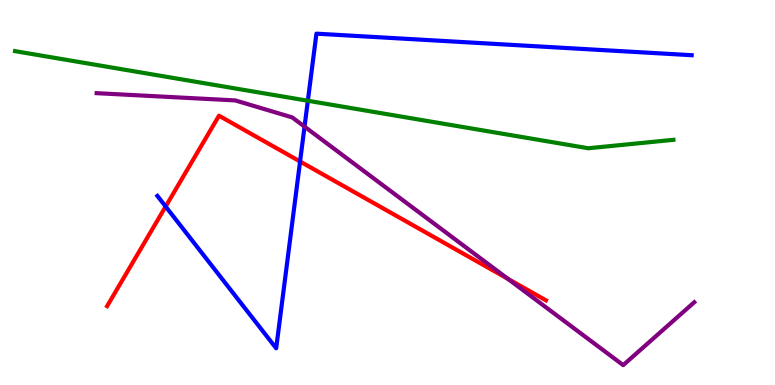[{'lines': ['blue', 'red'], 'intersections': [{'x': 2.14, 'y': 4.64}, {'x': 3.87, 'y': 5.81}]}, {'lines': ['green', 'red'], 'intersections': []}, {'lines': ['purple', 'red'], 'intersections': [{'x': 6.55, 'y': 2.76}]}, {'lines': ['blue', 'green'], 'intersections': [{'x': 3.97, 'y': 7.38}]}, {'lines': ['blue', 'purple'], 'intersections': [{'x': 3.93, 'y': 6.71}]}, {'lines': ['green', 'purple'], 'intersections': []}]